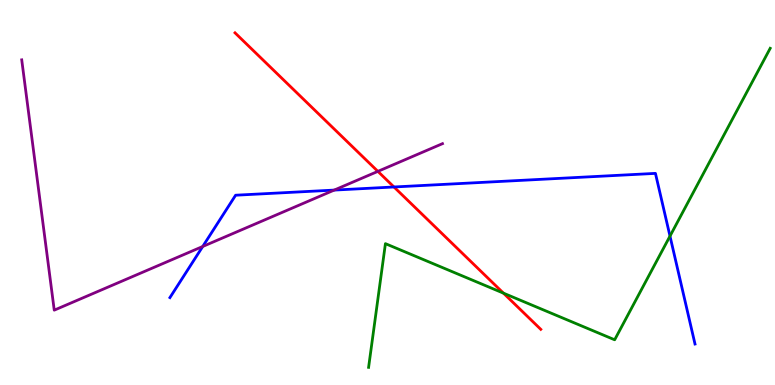[{'lines': ['blue', 'red'], 'intersections': [{'x': 5.08, 'y': 5.14}]}, {'lines': ['green', 'red'], 'intersections': [{'x': 6.5, 'y': 2.39}]}, {'lines': ['purple', 'red'], 'intersections': [{'x': 4.88, 'y': 5.55}]}, {'lines': ['blue', 'green'], 'intersections': [{'x': 8.65, 'y': 3.87}]}, {'lines': ['blue', 'purple'], 'intersections': [{'x': 2.62, 'y': 3.6}, {'x': 4.31, 'y': 5.06}]}, {'lines': ['green', 'purple'], 'intersections': []}]